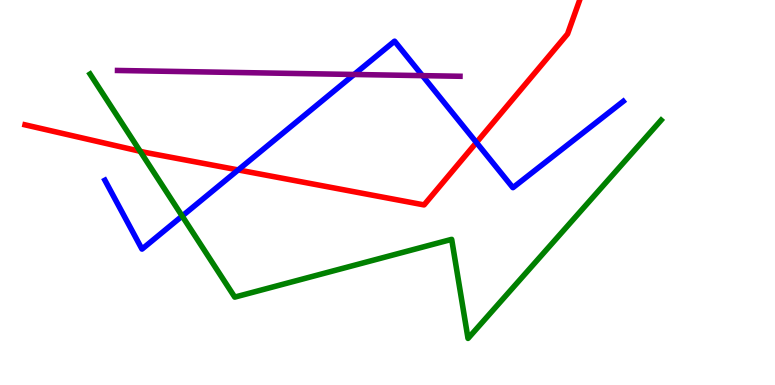[{'lines': ['blue', 'red'], 'intersections': [{'x': 3.07, 'y': 5.59}, {'x': 6.15, 'y': 6.3}]}, {'lines': ['green', 'red'], 'intersections': [{'x': 1.81, 'y': 6.07}]}, {'lines': ['purple', 'red'], 'intersections': []}, {'lines': ['blue', 'green'], 'intersections': [{'x': 2.35, 'y': 4.39}]}, {'lines': ['blue', 'purple'], 'intersections': [{'x': 4.57, 'y': 8.07}, {'x': 5.45, 'y': 8.04}]}, {'lines': ['green', 'purple'], 'intersections': []}]